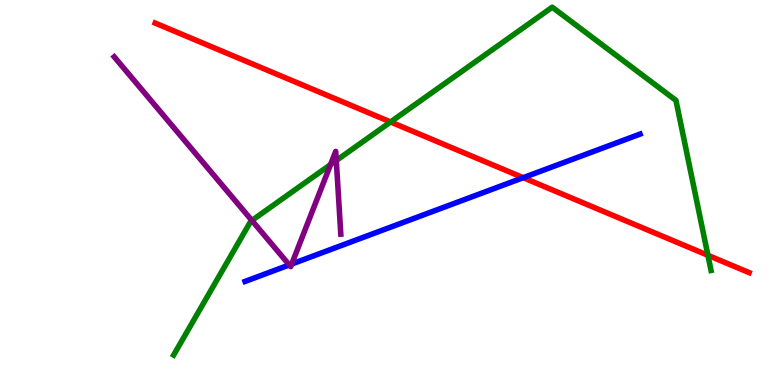[{'lines': ['blue', 'red'], 'intersections': [{'x': 6.75, 'y': 5.38}]}, {'lines': ['green', 'red'], 'intersections': [{'x': 5.04, 'y': 6.83}, {'x': 9.13, 'y': 3.37}]}, {'lines': ['purple', 'red'], 'intersections': []}, {'lines': ['blue', 'green'], 'intersections': []}, {'lines': ['blue', 'purple'], 'intersections': [{'x': 3.73, 'y': 3.12}, {'x': 3.76, 'y': 3.14}]}, {'lines': ['green', 'purple'], 'intersections': [{'x': 3.25, 'y': 4.27}, {'x': 4.27, 'y': 5.72}, {'x': 4.34, 'y': 5.83}]}]